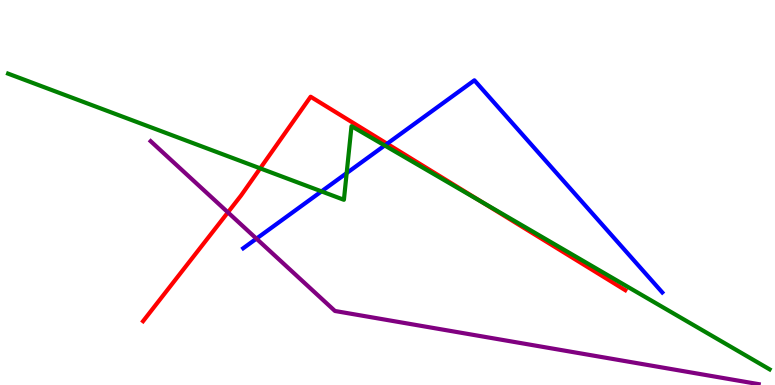[{'lines': ['blue', 'red'], 'intersections': [{'x': 4.99, 'y': 6.27}]}, {'lines': ['green', 'red'], 'intersections': [{'x': 3.36, 'y': 5.63}, {'x': 6.21, 'y': 4.76}]}, {'lines': ['purple', 'red'], 'intersections': [{'x': 2.94, 'y': 4.48}]}, {'lines': ['blue', 'green'], 'intersections': [{'x': 4.15, 'y': 5.03}, {'x': 4.47, 'y': 5.5}, {'x': 4.96, 'y': 6.22}]}, {'lines': ['blue', 'purple'], 'intersections': [{'x': 3.31, 'y': 3.8}]}, {'lines': ['green', 'purple'], 'intersections': []}]